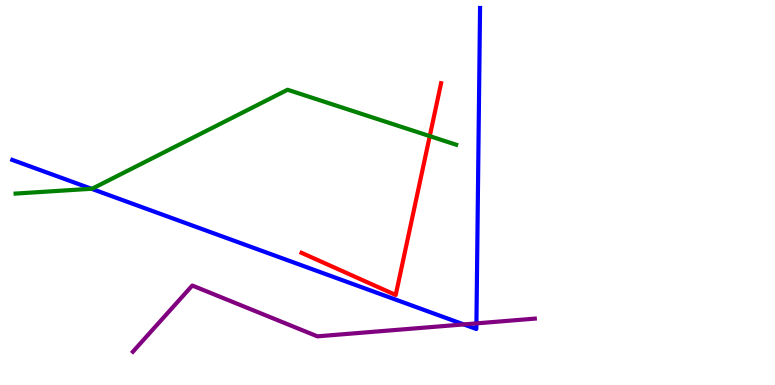[{'lines': ['blue', 'red'], 'intersections': []}, {'lines': ['green', 'red'], 'intersections': [{'x': 5.55, 'y': 6.46}]}, {'lines': ['purple', 'red'], 'intersections': []}, {'lines': ['blue', 'green'], 'intersections': [{'x': 1.18, 'y': 5.1}]}, {'lines': ['blue', 'purple'], 'intersections': [{'x': 5.98, 'y': 1.57}, {'x': 6.15, 'y': 1.6}]}, {'lines': ['green', 'purple'], 'intersections': []}]